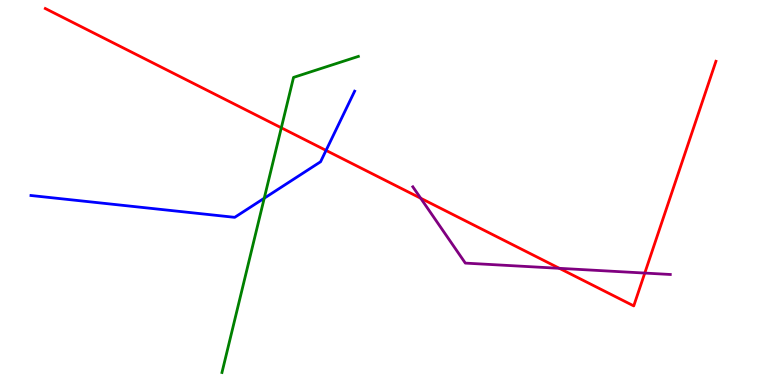[{'lines': ['blue', 'red'], 'intersections': [{'x': 4.21, 'y': 6.09}]}, {'lines': ['green', 'red'], 'intersections': [{'x': 3.63, 'y': 6.68}]}, {'lines': ['purple', 'red'], 'intersections': [{'x': 5.43, 'y': 4.85}, {'x': 7.22, 'y': 3.03}, {'x': 8.32, 'y': 2.91}]}, {'lines': ['blue', 'green'], 'intersections': [{'x': 3.41, 'y': 4.85}]}, {'lines': ['blue', 'purple'], 'intersections': []}, {'lines': ['green', 'purple'], 'intersections': []}]